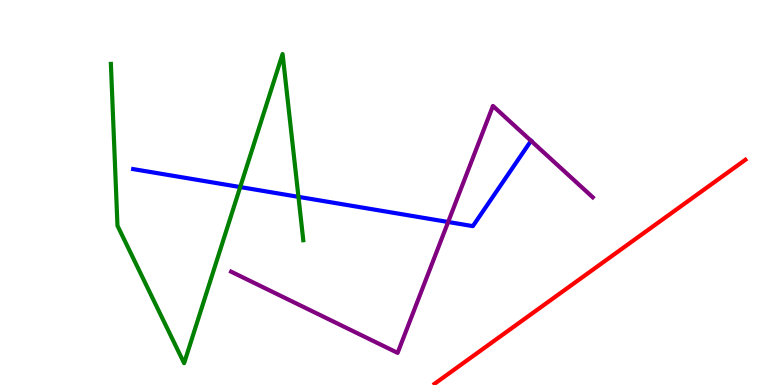[{'lines': ['blue', 'red'], 'intersections': []}, {'lines': ['green', 'red'], 'intersections': []}, {'lines': ['purple', 'red'], 'intersections': []}, {'lines': ['blue', 'green'], 'intersections': [{'x': 3.1, 'y': 5.14}, {'x': 3.85, 'y': 4.89}]}, {'lines': ['blue', 'purple'], 'intersections': [{'x': 5.78, 'y': 4.23}, {'x': 6.85, 'y': 6.34}]}, {'lines': ['green', 'purple'], 'intersections': []}]